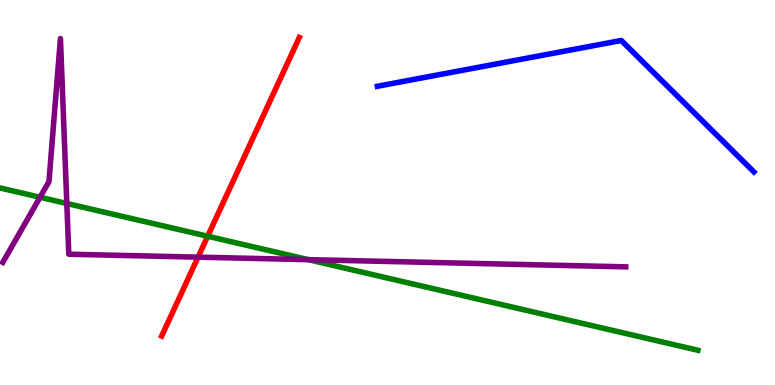[{'lines': ['blue', 'red'], 'intersections': []}, {'lines': ['green', 'red'], 'intersections': [{'x': 2.68, 'y': 3.86}]}, {'lines': ['purple', 'red'], 'intersections': [{'x': 2.56, 'y': 3.32}]}, {'lines': ['blue', 'green'], 'intersections': []}, {'lines': ['blue', 'purple'], 'intersections': []}, {'lines': ['green', 'purple'], 'intersections': [{'x': 0.517, 'y': 4.88}, {'x': 0.862, 'y': 4.71}, {'x': 3.98, 'y': 3.26}]}]